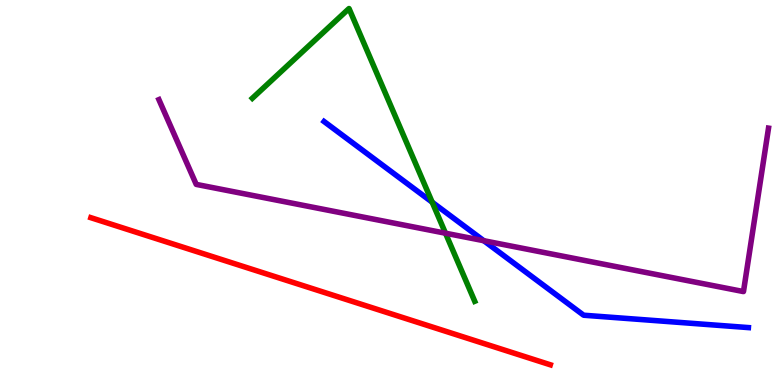[{'lines': ['blue', 'red'], 'intersections': []}, {'lines': ['green', 'red'], 'intersections': []}, {'lines': ['purple', 'red'], 'intersections': []}, {'lines': ['blue', 'green'], 'intersections': [{'x': 5.58, 'y': 4.75}]}, {'lines': ['blue', 'purple'], 'intersections': [{'x': 6.24, 'y': 3.75}]}, {'lines': ['green', 'purple'], 'intersections': [{'x': 5.75, 'y': 3.94}]}]